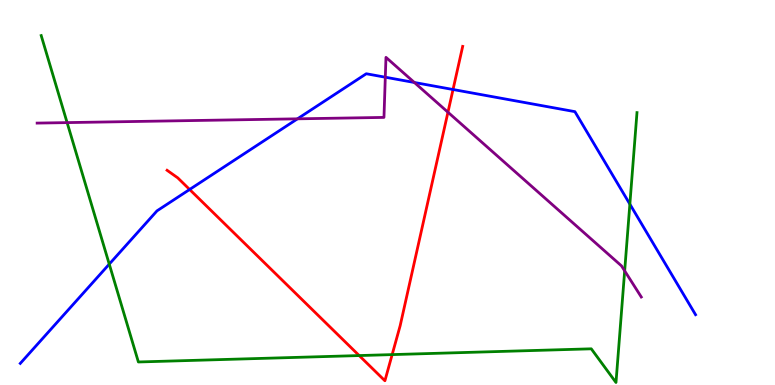[{'lines': ['blue', 'red'], 'intersections': [{'x': 2.45, 'y': 5.08}, {'x': 5.85, 'y': 7.68}]}, {'lines': ['green', 'red'], 'intersections': [{'x': 4.63, 'y': 0.765}, {'x': 5.06, 'y': 0.79}]}, {'lines': ['purple', 'red'], 'intersections': [{'x': 5.78, 'y': 7.09}]}, {'lines': ['blue', 'green'], 'intersections': [{'x': 1.41, 'y': 3.14}, {'x': 8.13, 'y': 4.7}]}, {'lines': ['blue', 'purple'], 'intersections': [{'x': 3.84, 'y': 6.91}, {'x': 4.97, 'y': 7.99}, {'x': 5.35, 'y': 7.86}]}, {'lines': ['green', 'purple'], 'intersections': [{'x': 0.866, 'y': 6.82}, {'x': 8.06, 'y': 2.96}]}]